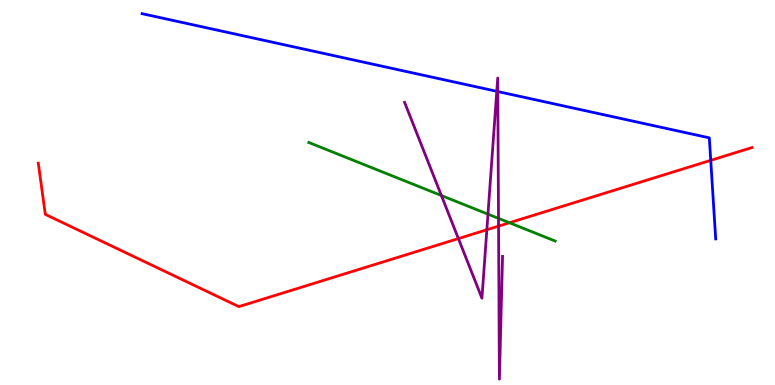[{'lines': ['blue', 'red'], 'intersections': [{'x': 9.17, 'y': 5.84}]}, {'lines': ['green', 'red'], 'intersections': [{'x': 6.57, 'y': 4.21}]}, {'lines': ['purple', 'red'], 'intersections': [{'x': 5.91, 'y': 3.8}, {'x': 6.28, 'y': 4.03}, {'x': 6.43, 'y': 4.13}]}, {'lines': ['blue', 'green'], 'intersections': []}, {'lines': ['blue', 'purple'], 'intersections': [{'x': 6.41, 'y': 7.63}, {'x': 6.42, 'y': 7.62}]}, {'lines': ['green', 'purple'], 'intersections': [{'x': 5.7, 'y': 4.92}, {'x': 6.3, 'y': 4.44}, {'x': 6.43, 'y': 4.33}]}]